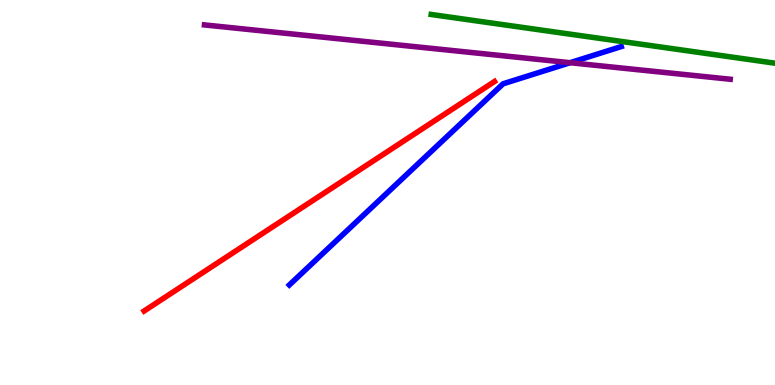[{'lines': ['blue', 'red'], 'intersections': []}, {'lines': ['green', 'red'], 'intersections': []}, {'lines': ['purple', 'red'], 'intersections': []}, {'lines': ['blue', 'green'], 'intersections': []}, {'lines': ['blue', 'purple'], 'intersections': [{'x': 7.36, 'y': 8.37}]}, {'lines': ['green', 'purple'], 'intersections': []}]